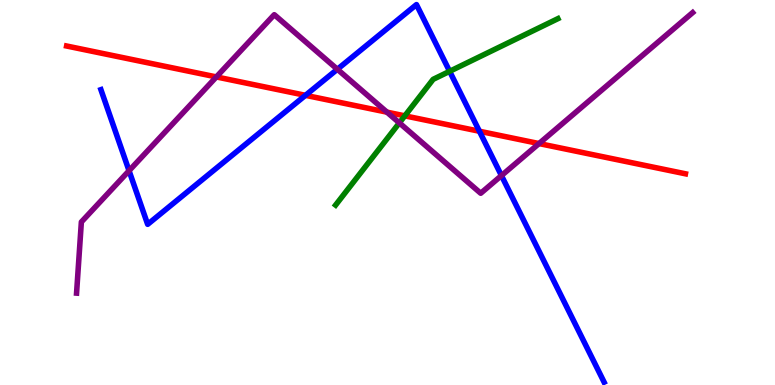[{'lines': ['blue', 'red'], 'intersections': [{'x': 3.94, 'y': 7.52}, {'x': 6.19, 'y': 6.59}]}, {'lines': ['green', 'red'], 'intersections': [{'x': 5.22, 'y': 6.99}]}, {'lines': ['purple', 'red'], 'intersections': [{'x': 2.79, 'y': 8.0}, {'x': 4.99, 'y': 7.09}, {'x': 6.96, 'y': 6.27}]}, {'lines': ['blue', 'green'], 'intersections': [{'x': 5.8, 'y': 8.15}]}, {'lines': ['blue', 'purple'], 'intersections': [{'x': 1.67, 'y': 5.57}, {'x': 4.35, 'y': 8.2}, {'x': 6.47, 'y': 5.44}]}, {'lines': ['green', 'purple'], 'intersections': [{'x': 5.15, 'y': 6.81}]}]